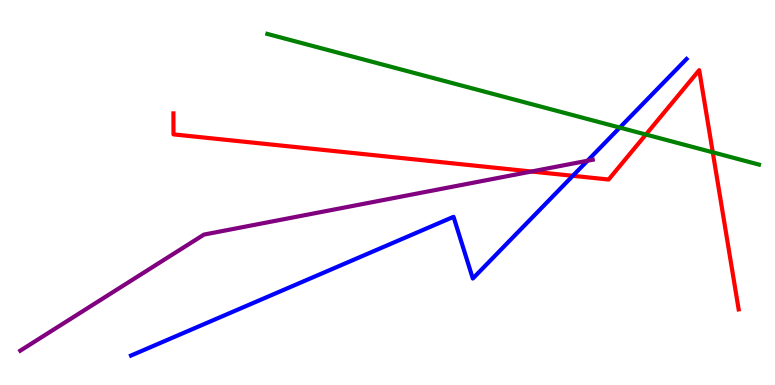[{'lines': ['blue', 'red'], 'intersections': [{'x': 7.39, 'y': 5.43}]}, {'lines': ['green', 'red'], 'intersections': [{'x': 8.33, 'y': 6.51}, {'x': 9.2, 'y': 6.04}]}, {'lines': ['purple', 'red'], 'intersections': [{'x': 6.86, 'y': 5.55}]}, {'lines': ['blue', 'green'], 'intersections': [{'x': 8.0, 'y': 6.69}]}, {'lines': ['blue', 'purple'], 'intersections': [{'x': 7.58, 'y': 5.83}]}, {'lines': ['green', 'purple'], 'intersections': []}]